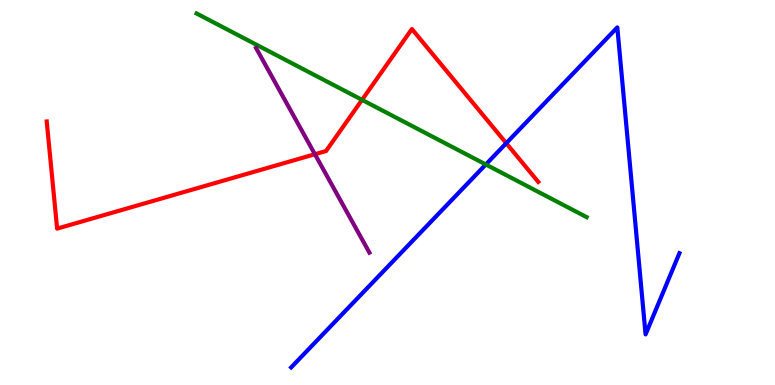[{'lines': ['blue', 'red'], 'intersections': [{'x': 6.53, 'y': 6.28}]}, {'lines': ['green', 'red'], 'intersections': [{'x': 4.67, 'y': 7.41}]}, {'lines': ['purple', 'red'], 'intersections': [{'x': 4.06, 'y': 5.99}]}, {'lines': ['blue', 'green'], 'intersections': [{'x': 6.27, 'y': 5.73}]}, {'lines': ['blue', 'purple'], 'intersections': []}, {'lines': ['green', 'purple'], 'intersections': []}]